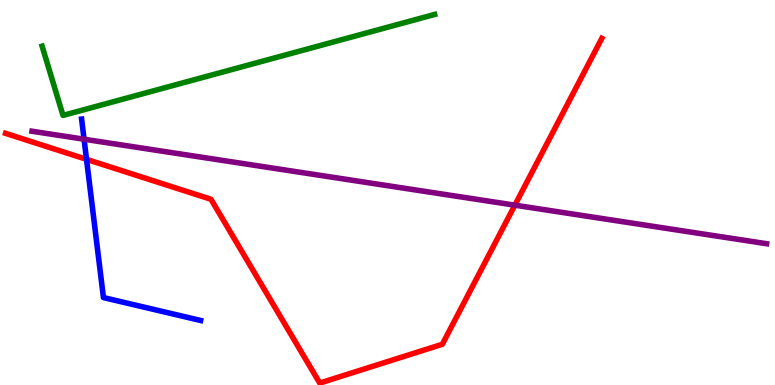[{'lines': ['blue', 'red'], 'intersections': [{'x': 1.12, 'y': 5.86}]}, {'lines': ['green', 'red'], 'intersections': []}, {'lines': ['purple', 'red'], 'intersections': [{'x': 6.64, 'y': 4.67}]}, {'lines': ['blue', 'green'], 'intersections': []}, {'lines': ['blue', 'purple'], 'intersections': [{'x': 1.08, 'y': 6.38}]}, {'lines': ['green', 'purple'], 'intersections': []}]